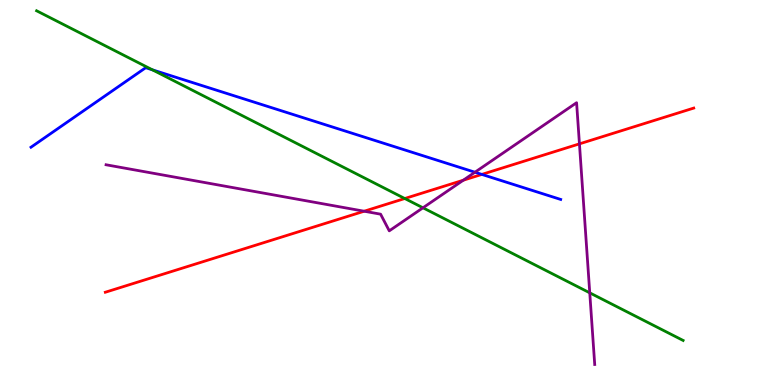[{'lines': ['blue', 'red'], 'intersections': [{'x': 6.22, 'y': 5.47}]}, {'lines': ['green', 'red'], 'intersections': [{'x': 5.22, 'y': 4.84}]}, {'lines': ['purple', 'red'], 'intersections': [{'x': 4.7, 'y': 4.51}, {'x': 5.98, 'y': 5.32}, {'x': 7.48, 'y': 6.26}]}, {'lines': ['blue', 'green'], 'intersections': [{'x': 1.97, 'y': 8.19}]}, {'lines': ['blue', 'purple'], 'intersections': [{'x': 6.13, 'y': 5.53}]}, {'lines': ['green', 'purple'], 'intersections': [{'x': 5.46, 'y': 4.6}, {'x': 7.61, 'y': 2.39}]}]